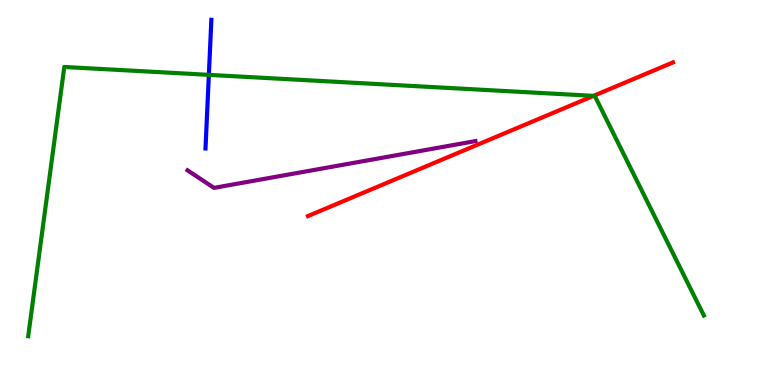[{'lines': ['blue', 'red'], 'intersections': []}, {'lines': ['green', 'red'], 'intersections': [{'x': 7.66, 'y': 7.51}]}, {'lines': ['purple', 'red'], 'intersections': []}, {'lines': ['blue', 'green'], 'intersections': [{'x': 2.69, 'y': 8.06}]}, {'lines': ['blue', 'purple'], 'intersections': []}, {'lines': ['green', 'purple'], 'intersections': []}]